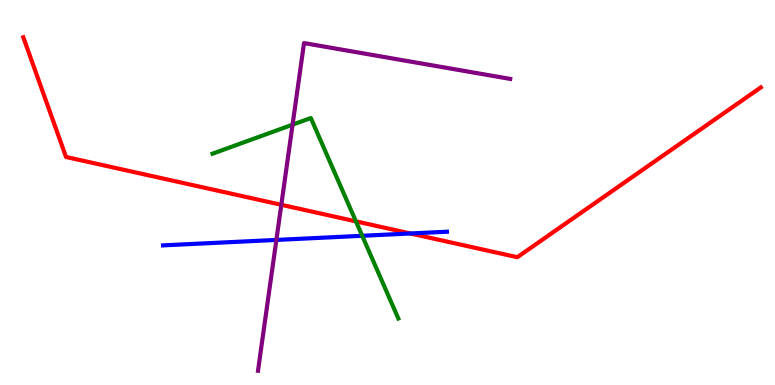[{'lines': ['blue', 'red'], 'intersections': [{'x': 5.3, 'y': 3.94}]}, {'lines': ['green', 'red'], 'intersections': [{'x': 4.59, 'y': 4.25}]}, {'lines': ['purple', 'red'], 'intersections': [{'x': 3.63, 'y': 4.68}]}, {'lines': ['blue', 'green'], 'intersections': [{'x': 4.67, 'y': 3.88}]}, {'lines': ['blue', 'purple'], 'intersections': [{'x': 3.57, 'y': 3.77}]}, {'lines': ['green', 'purple'], 'intersections': [{'x': 3.78, 'y': 6.76}]}]